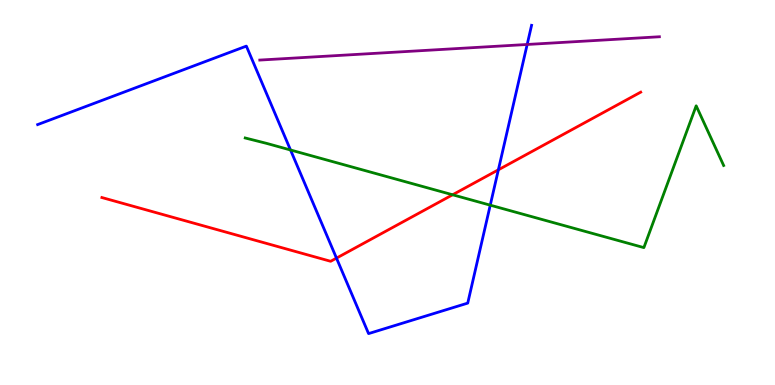[{'lines': ['blue', 'red'], 'intersections': [{'x': 4.34, 'y': 3.3}, {'x': 6.43, 'y': 5.59}]}, {'lines': ['green', 'red'], 'intersections': [{'x': 5.84, 'y': 4.94}]}, {'lines': ['purple', 'red'], 'intersections': []}, {'lines': ['blue', 'green'], 'intersections': [{'x': 3.75, 'y': 6.1}, {'x': 6.33, 'y': 4.67}]}, {'lines': ['blue', 'purple'], 'intersections': [{'x': 6.8, 'y': 8.84}]}, {'lines': ['green', 'purple'], 'intersections': []}]